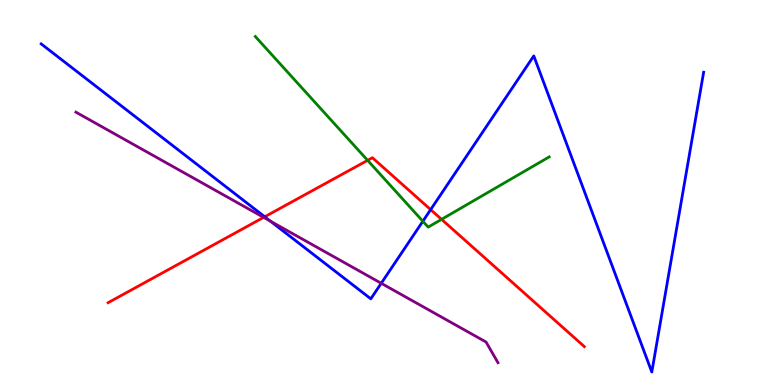[{'lines': ['blue', 'red'], 'intersections': [{'x': 3.42, 'y': 4.37}, {'x': 5.56, 'y': 4.55}]}, {'lines': ['green', 'red'], 'intersections': [{'x': 4.74, 'y': 5.84}, {'x': 5.7, 'y': 4.3}]}, {'lines': ['purple', 'red'], 'intersections': [{'x': 3.4, 'y': 4.35}]}, {'lines': ['blue', 'green'], 'intersections': [{'x': 5.46, 'y': 4.25}]}, {'lines': ['blue', 'purple'], 'intersections': [{'x': 3.49, 'y': 4.25}, {'x': 4.92, 'y': 2.64}]}, {'lines': ['green', 'purple'], 'intersections': []}]